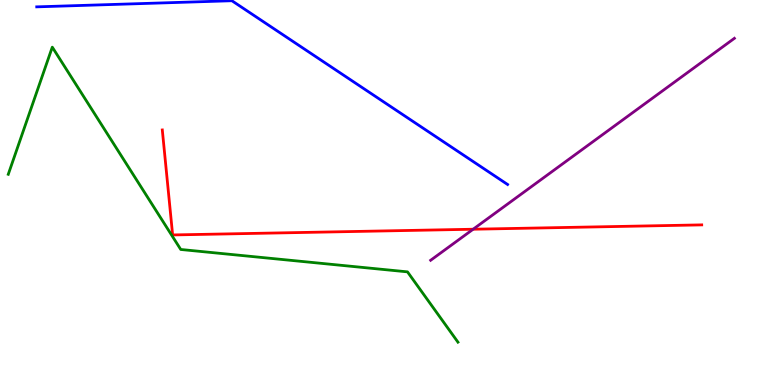[{'lines': ['blue', 'red'], 'intersections': []}, {'lines': ['green', 'red'], 'intersections': []}, {'lines': ['purple', 'red'], 'intersections': [{'x': 6.1, 'y': 4.05}]}, {'lines': ['blue', 'green'], 'intersections': []}, {'lines': ['blue', 'purple'], 'intersections': []}, {'lines': ['green', 'purple'], 'intersections': []}]